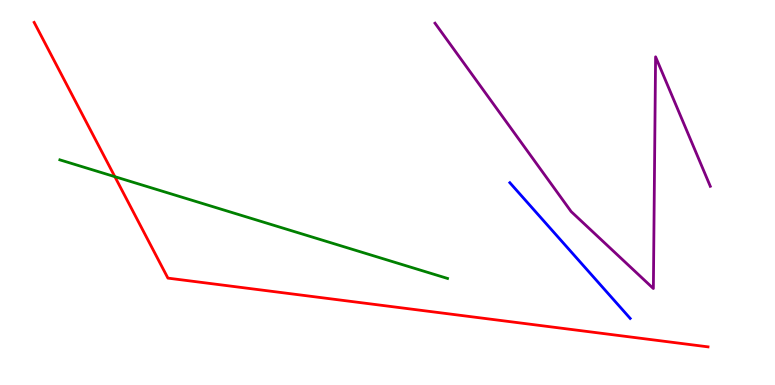[{'lines': ['blue', 'red'], 'intersections': []}, {'lines': ['green', 'red'], 'intersections': [{'x': 1.48, 'y': 5.41}]}, {'lines': ['purple', 'red'], 'intersections': []}, {'lines': ['blue', 'green'], 'intersections': []}, {'lines': ['blue', 'purple'], 'intersections': []}, {'lines': ['green', 'purple'], 'intersections': []}]